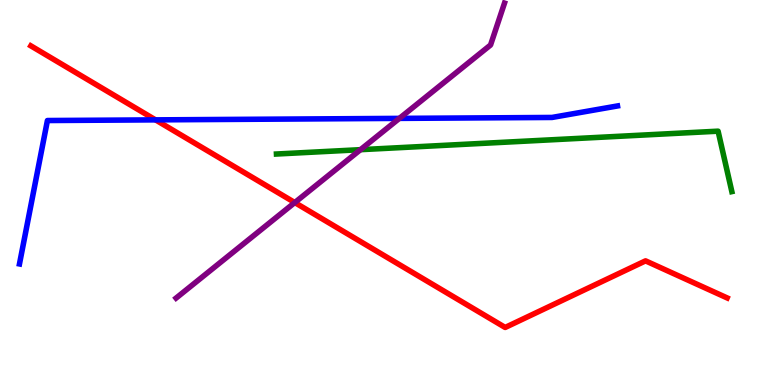[{'lines': ['blue', 'red'], 'intersections': [{'x': 2.01, 'y': 6.89}]}, {'lines': ['green', 'red'], 'intersections': []}, {'lines': ['purple', 'red'], 'intersections': [{'x': 3.8, 'y': 4.74}]}, {'lines': ['blue', 'green'], 'intersections': []}, {'lines': ['blue', 'purple'], 'intersections': [{'x': 5.15, 'y': 6.93}]}, {'lines': ['green', 'purple'], 'intersections': [{'x': 4.65, 'y': 6.11}]}]